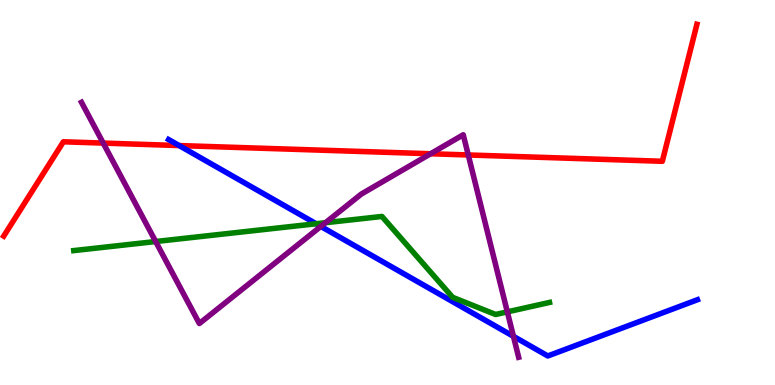[{'lines': ['blue', 'red'], 'intersections': [{'x': 2.31, 'y': 6.22}]}, {'lines': ['green', 'red'], 'intersections': []}, {'lines': ['purple', 'red'], 'intersections': [{'x': 1.33, 'y': 6.28}, {'x': 5.56, 'y': 6.01}, {'x': 6.04, 'y': 5.97}]}, {'lines': ['blue', 'green'], 'intersections': [{'x': 4.08, 'y': 4.19}]}, {'lines': ['blue', 'purple'], 'intersections': [{'x': 4.14, 'y': 4.12}, {'x': 6.63, 'y': 1.26}]}, {'lines': ['green', 'purple'], 'intersections': [{'x': 2.01, 'y': 3.73}, {'x': 4.2, 'y': 4.22}, {'x': 6.55, 'y': 1.9}]}]